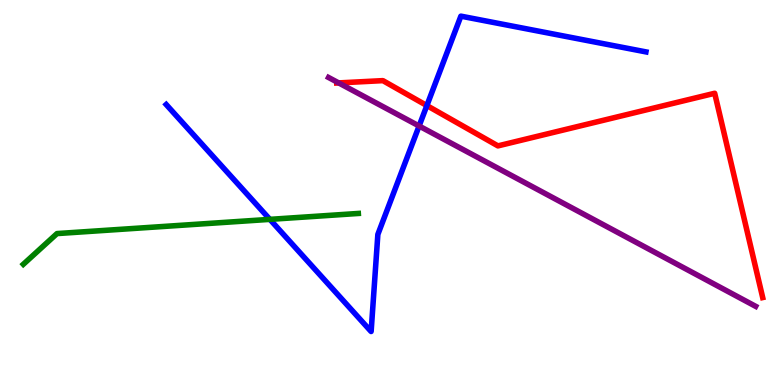[{'lines': ['blue', 'red'], 'intersections': [{'x': 5.51, 'y': 7.26}]}, {'lines': ['green', 'red'], 'intersections': []}, {'lines': ['purple', 'red'], 'intersections': [{'x': 4.37, 'y': 7.85}]}, {'lines': ['blue', 'green'], 'intersections': [{'x': 3.48, 'y': 4.3}]}, {'lines': ['blue', 'purple'], 'intersections': [{'x': 5.41, 'y': 6.73}]}, {'lines': ['green', 'purple'], 'intersections': []}]